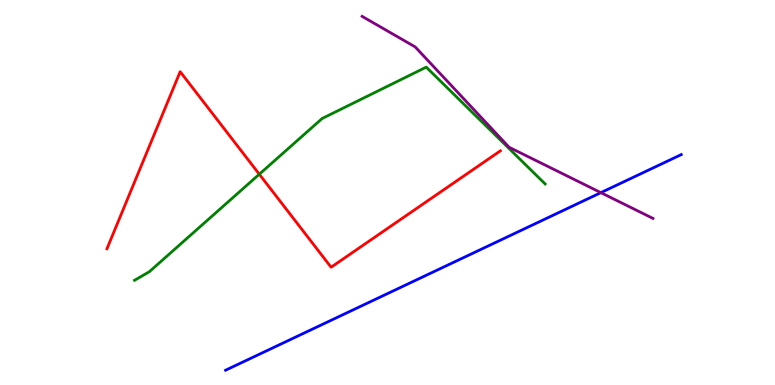[{'lines': ['blue', 'red'], 'intersections': []}, {'lines': ['green', 'red'], 'intersections': [{'x': 3.35, 'y': 5.47}]}, {'lines': ['purple', 'red'], 'intersections': []}, {'lines': ['blue', 'green'], 'intersections': []}, {'lines': ['blue', 'purple'], 'intersections': [{'x': 7.75, 'y': 5.0}]}, {'lines': ['green', 'purple'], 'intersections': []}]